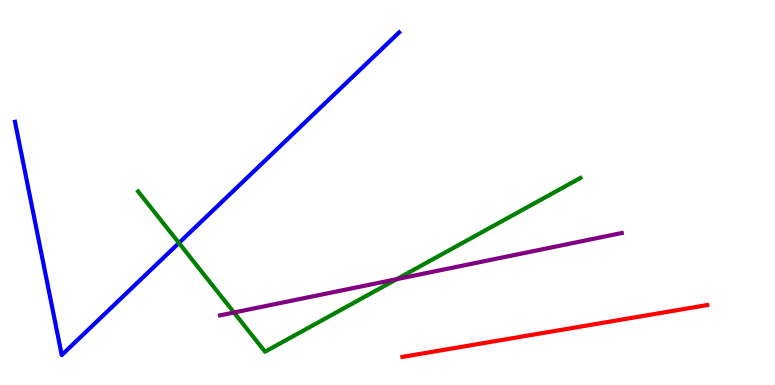[{'lines': ['blue', 'red'], 'intersections': []}, {'lines': ['green', 'red'], 'intersections': []}, {'lines': ['purple', 'red'], 'intersections': []}, {'lines': ['blue', 'green'], 'intersections': [{'x': 2.31, 'y': 3.69}]}, {'lines': ['blue', 'purple'], 'intersections': []}, {'lines': ['green', 'purple'], 'intersections': [{'x': 3.02, 'y': 1.88}, {'x': 5.12, 'y': 2.75}]}]